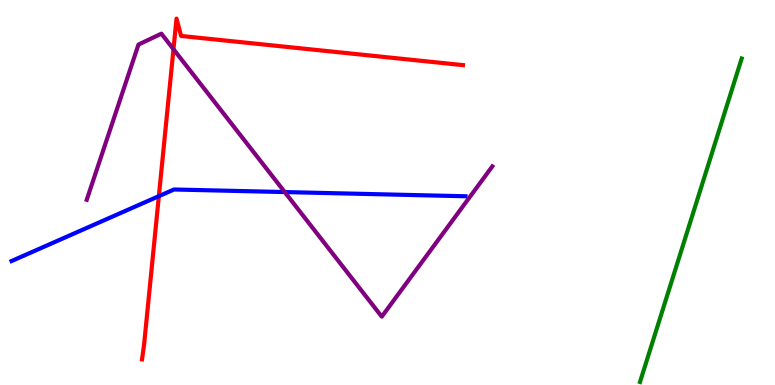[{'lines': ['blue', 'red'], 'intersections': [{'x': 2.05, 'y': 4.91}]}, {'lines': ['green', 'red'], 'intersections': []}, {'lines': ['purple', 'red'], 'intersections': [{'x': 2.24, 'y': 8.72}]}, {'lines': ['blue', 'green'], 'intersections': []}, {'lines': ['blue', 'purple'], 'intersections': [{'x': 3.67, 'y': 5.01}]}, {'lines': ['green', 'purple'], 'intersections': []}]